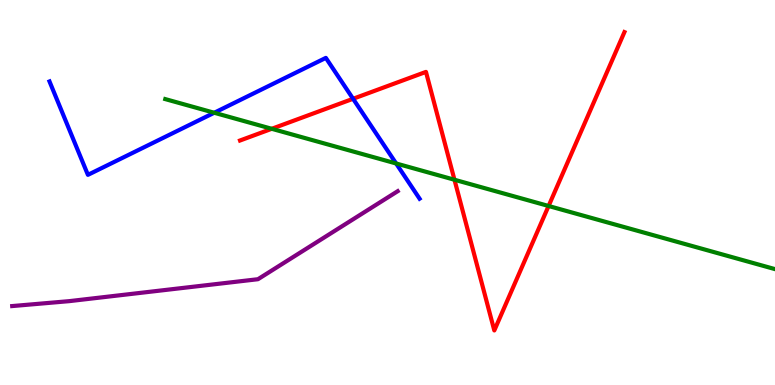[{'lines': ['blue', 'red'], 'intersections': [{'x': 4.56, 'y': 7.43}]}, {'lines': ['green', 'red'], 'intersections': [{'x': 3.51, 'y': 6.65}, {'x': 5.86, 'y': 5.33}, {'x': 7.08, 'y': 4.65}]}, {'lines': ['purple', 'red'], 'intersections': []}, {'lines': ['blue', 'green'], 'intersections': [{'x': 2.76, 'y': 7.07}, {'x': 5.11, 'y': 5.75}]}, {'lines': ['blue', 'purple'], 'intersections': []}, {'lines': ['green', 'purple'], 'intersections': []}]